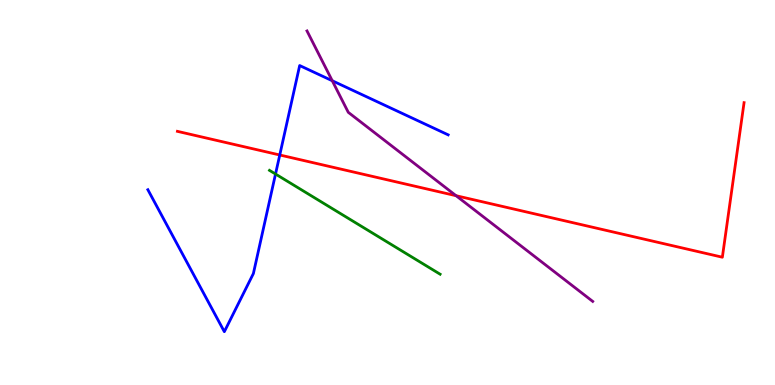[{'lines': ['blue', 'red'], 'intersections': [{'x': 3.61, 'y': 5.97}]}, {'lines': ['green', 'red'], 'intersections': []}, {'lines': ['purple', 'red'], 'intersections': [{'x': 5.88, 'y': 4.92}]}, {'lines': ['blue', 'green'], 'intersections': [{'x': 3.56, 'y': 5.48}]}, {'lines': ['blue', 'purple'], 'intersections': [{'x': 4.29, 'y': 7.9}]}, {'lines': ['green', 'purple'], 'intersections': []}]